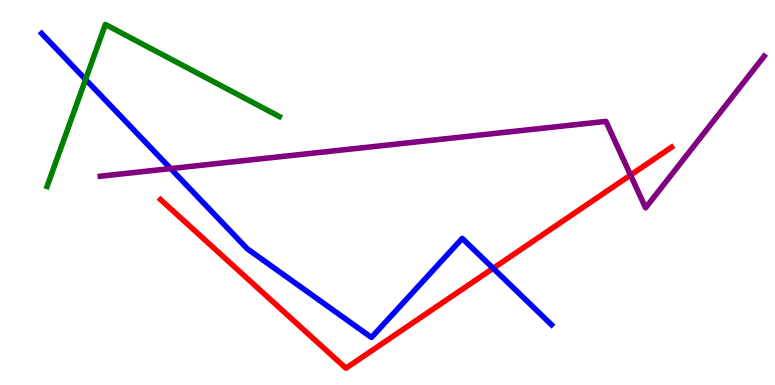[{'lines': ['blue', 'red'], 'intersections': [{'x': 6.36, 'y': 3.03}]}, {'lines': ['green', 'red'], 'intersections': []}, {'lines': ['purple', 'red'], 'intersections': [{'x': 8.14, 'y': 5.45}]}, {'lines': ['blue', 'green'], 'intersections': [{'x': 1.1, 'y': 7.94}]}, {'lines': ['blue', 'purple'], 'intersections': [{'x': 2.2, 'y': 5.62}]}, {'lines': ['green', 'purple'], 'intersections': []}]